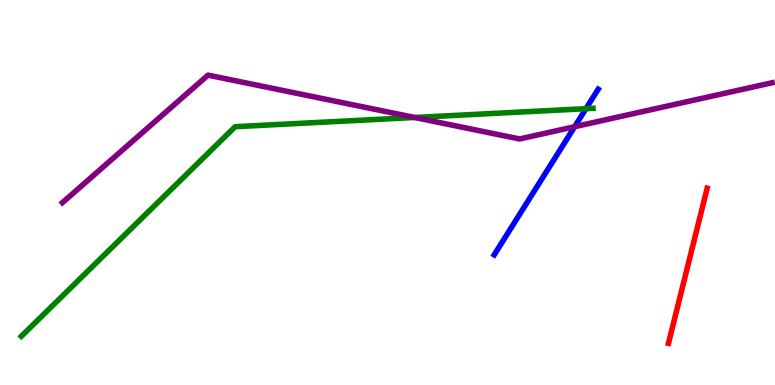[{'lines': ['blue', 'red'], 'intersections': []}, {'lines': ['green', 'red'], 'intersections': []}, {'lines': ['purple', 'red'], 'intersections': []}, {'lines': ['blue', 'green'], 'intersections': [{'x': 7.56, 'y': 7.18}]}, {'lines': ['blue', 'purple'], 'intersections': [{'x': 7.41, 'y': 6.71}]}, {'lines': ['green', 'purple'], 'intersections': [{'x': 5.35, 'y': 6.95}]}]